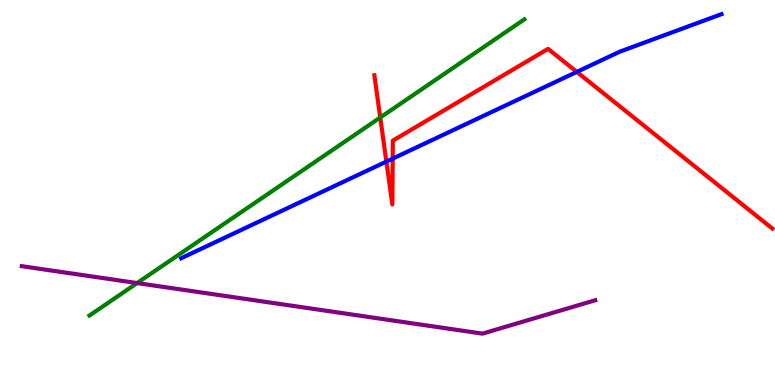[{'lines': ['blue', 'red'], 'intersections': [{'x': 4.99, 'y': 5.8}, {'x': 5.07, 'y': 5.88}, {'x': 7.44, 'y': 8.13}]}, {'lines': ['green', 'red'], 'intersections': [{'x': 4.91, 'y': 6.95}]}, {'lines': ['purple', 'red'], 'intersections': []}, {'lines': ['blue', 'green'], 'intersections': []}, {'lines': ['blue', 'purple'], 'intersections': []}, {'lines': ['green', 'purple'], 'intersections': [{'x': 1.77, 'y': 2.65}]}]